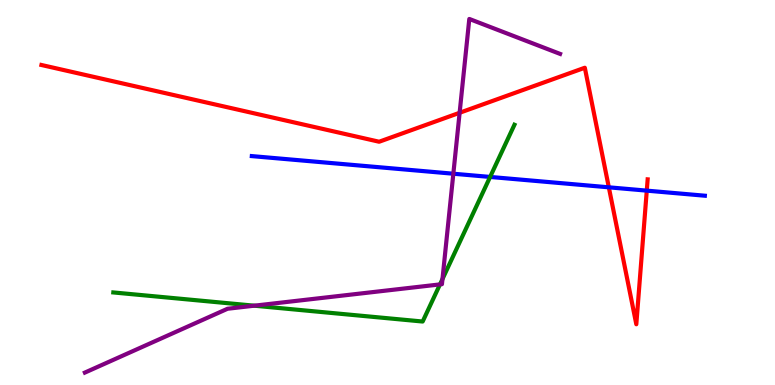[{'lines': ['blue', 'red'], 'intersections': [{'x': 7.86, 'y': 5.13}, {'x': 8.35, 'y': 5.05}]}, {'lines': ['green', 'red'], 'intersections': []}, {'lines': ['purple', 'red'], 'intersections': [{'x': 5.93, 'y': 7.07}]}, {'lines': ['blue', 'green'], 'intersections': [{'x': 6.32, 'y': 5.4}]}, {'lines': ['blue', 'purple'], 'intersections': [{'x': 5.85, 'y': 5.49}]}, {'lines': ['green', 'purple'], 'intersections': [{'x': 3.28, 'y': 2.06}, {'x': 5.68, 'y': 2.61}, {'x': 5.71, 'y': 2.75}]}]